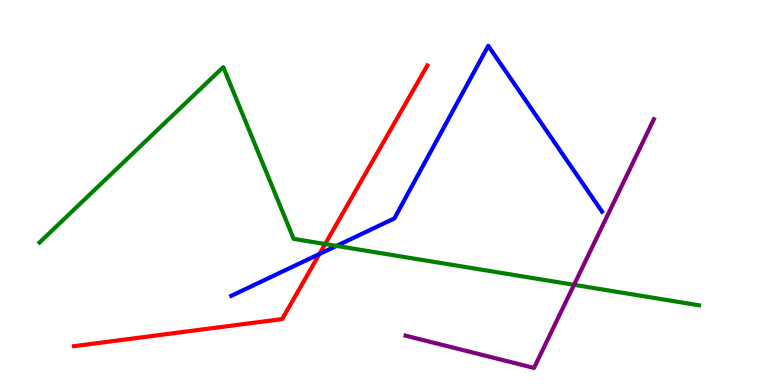[{'lines': ['blue', 'red'], 'intersections': [{'x': 4.12, 'y': 3.4}]}, {'lines': ['green', 'red'], 'intersections': [{'x': 4.2, 'y': 3.66}]}, {'lines': ['purple', 'red'], 'intersections': []}, {'lines': ['blue', 'green'], 'intersections': [{'x': 4.34, 'y': 3.61}]}, {'lines': ['blue', 'purple'], 'intersections': []}, {'lines': ['green', 'purple'], 'intersections': [{'x': 7.41, 'y': 2.6}]}]